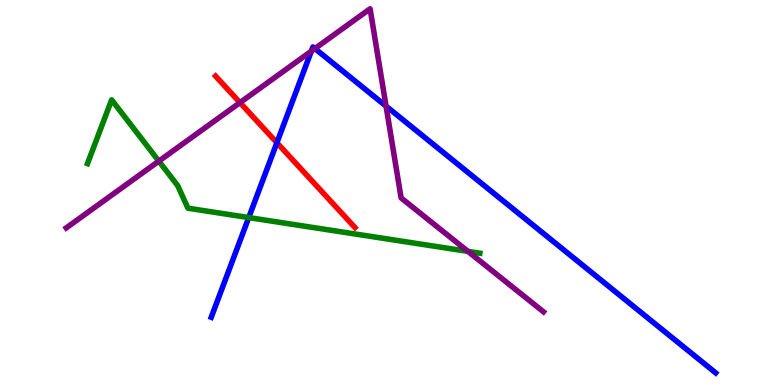[{'lines': ['blue', 'red'], 'intersections': [{'x': 3.57, 'y': 6.29}]}, {'lines': ['green', 'red'], 'intersections': []}, {'lines': ['purple', 'red'], 'intersections': [{'x': 3.1, 'y': 7.33}]}, {'lines': ['blue', 'green'], 'intersections': [{'x': 3.21, 'y': 4.35}]}, {'lines': ['blue', 'purple'], 'intersections': [{'x': 4.02, 'y': 8.67}, {'x': 4.06, 'y': 8.74}, {'x': 4.98, 'y': 7.24}]}, {'lines': ['green', 'purple'], 'intersections': [{'x': 2.05, 'y': 5.81}, {'x': 6.04, 'y': 3.47}]}]